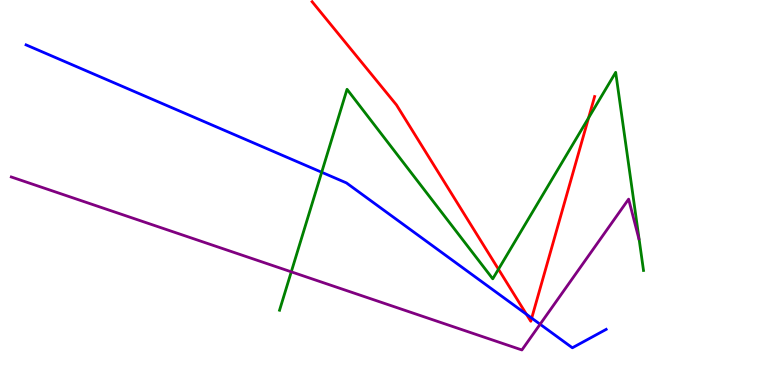[{'lines': ['blue', 'red'], 'intersections': [{'x': 6.79, 'y': 1.84}, {'x': 6.86, 'y': 1.74}]}, {'lines': ['green', 'red'], 'intersections': [{'x': 6.43, 'y': 3.01}, {'x': 7.59, 'y': 6.94}]}, {'lines': ['purple', 'red'], 'intersections': []}, {'lines': ['blue', 'green'], 'intersections': [{'x': 4.15, 'y': 5.53}]}, {'lines': ['blue', 'purple'], 'intersections': [{'x': 6.97, 'y': 1.58}]}, {'lines': ['green', 'purple'], 'intersections': [{'x': 3.76, 'y': 2.94}]}]